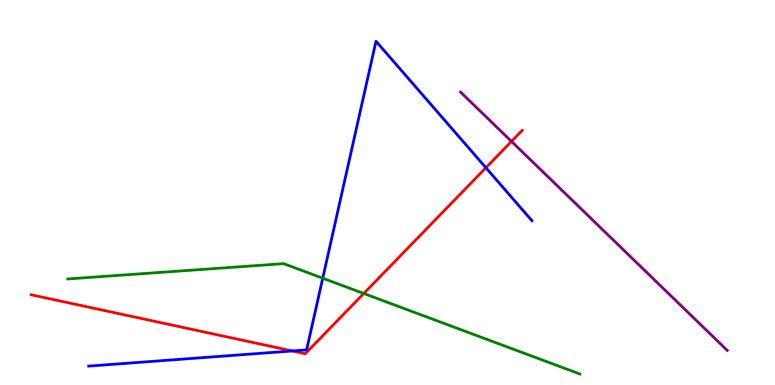[{'lines': ['blue', 'red'], 'intersections': [{'x': 3.77, 'y': 0.884}, {'x': 6.27, 'y': 5.64}]}, {'lines': ['green', 'red'], 'intersections': [{'x': 4.69, 'y': 2.38}]}, {'lines': ['purple', 'red'], 'intersections': [{'x': 6.6, 'y': 6.33}]}, {'lines': ['blue', 'green'], 'intersections': [{'x': 4.16, 'y': 2.77}]}, {'lines': ['blue', 'purple'], 'intersections': []}, {'lines': ['green', 'purple'], 'intersections': []}]